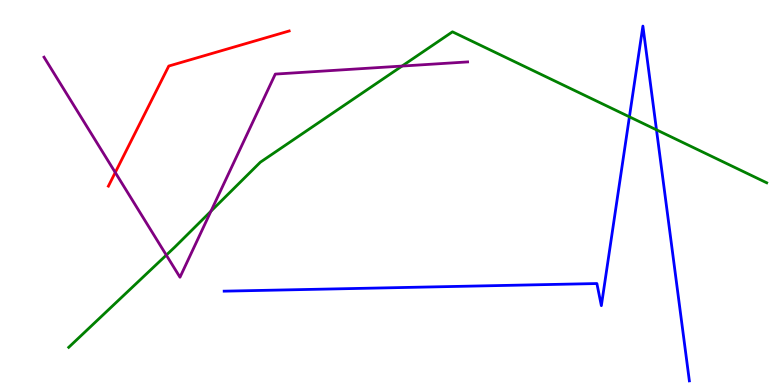[{'lines': ['blue', 'red'], 'intersections': []}, {'lines': ['green', 'red'], 'intersections': []}, {'lines': ['purple', 'red'], 'intersections': [{'x': 1.49, 'y': 5.52}]}, {'lines': ['blue', 'green'], 'intersections': [{'x': 8.12, 'y': 6.97}, {'x': 8.47, 'y': 6.63}]}, {'lines': ['blue', 'purple'], 'intersections': []}, {'lines': ['green', 'purple'], 'intersections': [{'x': 2.15, 'y': 3.37}, {'x': 2.72, 'y': 4.51}, {'x': 5.19, 'y': 8.28}]}]